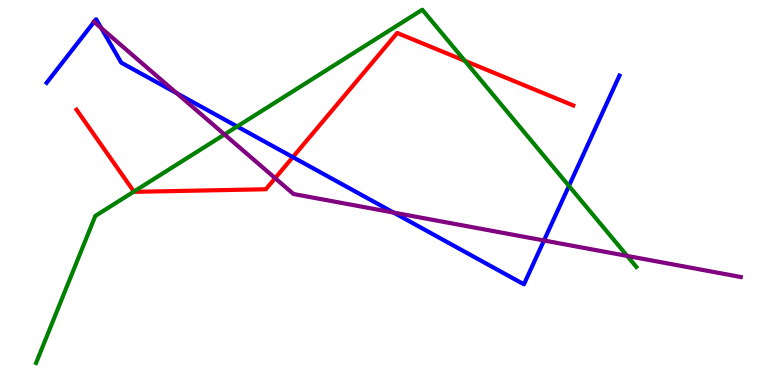[{'lines': ['blue', 'red'], 'intersections': [{'x': 3.78, 'y': 5.92}]}, {'lines': ['green', 'red'], 'intersections': [{'x': 1.73, 'y': 5.02}, {'x': 6.0, 'y': 8.42}]}, {'lines': ['purple', 'red'], 'intersections': [{'x': 3.55, 'y': 5.37}]}, {'lines': ['blue', 'green'], 'intersections': [{'x': 3.06, 'y': 6.71}, {'x': 7.34, 'y': 5.17}]}, {'lines': ['blue', 'purple'], 'intersections': [{'x': 1.21, 'y': 9.43}, {'x': 1.31, 'y': 9.27}, {'x': 2.28, 'y': 7.58}, {'x': 5.08, 'y': 4.48}, {'x': 7.02, 'y': 3.75}]}, {'lines': ['green', 'purple'], 'intersections': [{'x': 2.9, 'y': 6.51}, {'x': 8.09, 'y': 3.35}]}]